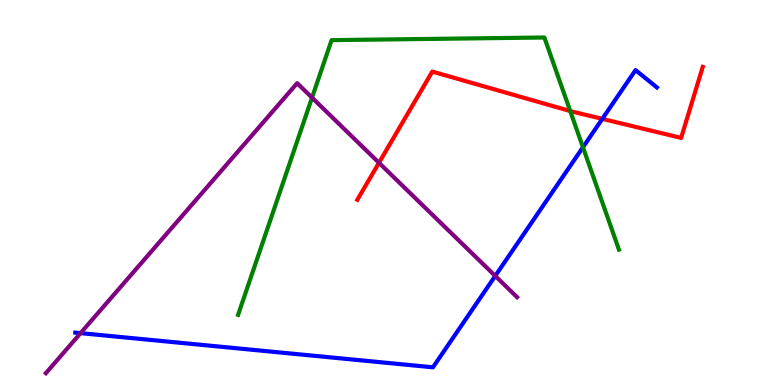[{'lines': ['blue', 'red'], 'intersections': [{'x': 7.77, 'y': 6.91}]}, {'lines': ['green', 'red'], 'intersections': [{'x': 7.36, 'y': 7.12}]}, {'lines': ['purple', 'red'], 'intersections': [{'x': 4.89, 'y': 5.77}]}, {'lines': ['blue', 'green'], 'intersections': [{'x': 7.52, 'y': 6.18}]}, {'lines': ['blue', 'purple'], 'intersections': [{'x': 1.04, 'y': 1.35}, {'x': 6.39, 'y': 2.83}]}, {'lines': ['green', 'purple'], 'intersections': [{'x': 4.03, 'y': 7.46}]}]